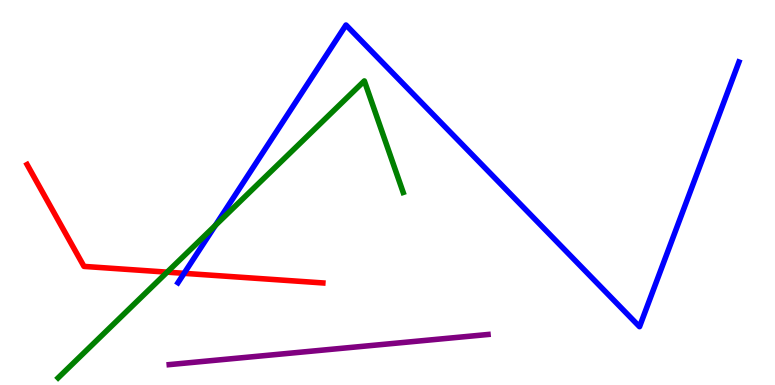[{'lines': ['blue', 'red'], 'intersections': [{'x': 2.38, 'y': 2.9}]}, {'lines': ['green', 'red'], 'intersections': [{'x': 2.16, 'y': 2.93}]}, {'lines': ['purple', 'red'], 'intersections': []}, {'lines': ['blue', 'green'], 'intersections': [{'x': 2.78, 'y': 4.15}]}, {'lines': ['blue', 'purple'], 'intersections': []}, {'lines': ['green', 'purple'], 'intersections': []}]